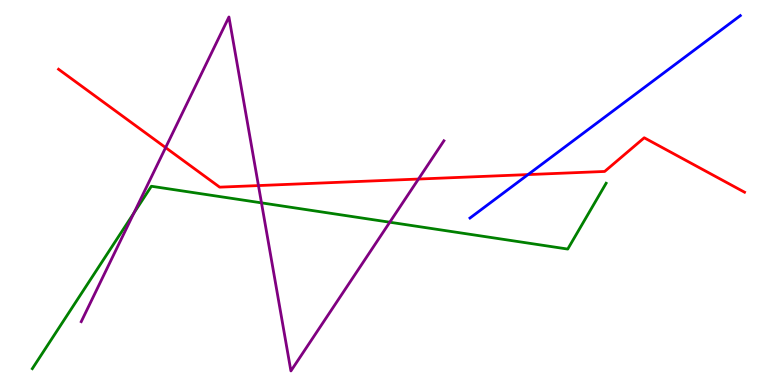[{'lines': ['blue', 'red'], 'intersections': [{'x': 6.81, 'y': 5.47}]}, {'lines': ['green', 'red'], 'intersections': []}, {'lines': ['purple', 'red'], 'intersections': [{'x': 2.14, 'y': 6.17}, {'x': 3.33, 'y': 5.18}, {'x': 5.4, 'y': 5.35}]}, {'lines': ['blue', 'green'], 'intersections': []}, {'lines': ['blue', 'purple'], 'intersections': []}, {'lines': ['green', 'purple'], 'intersections': [{'x': 1.73, 'y': 4.47}, {'x': 3.37, 'y': 4.73}, {'x': 5.03, 'y': 4.23}]}]